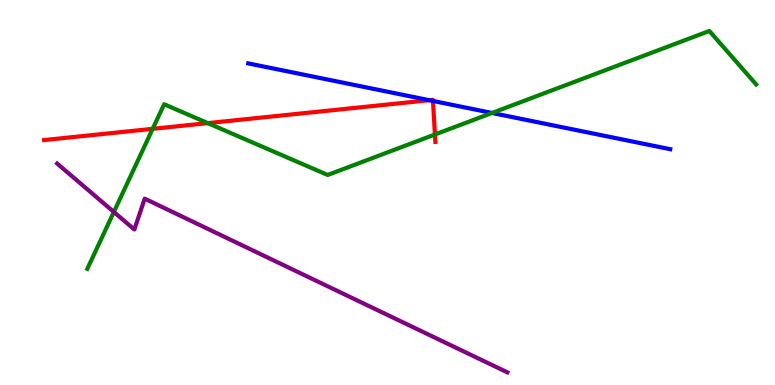[{'lines': ['blue', 'red'], 'intersections': [{'x': 5.54, 'y': 7.4}, {'x': 5.59, 'y': 7.38}]}, {'lines': ['green', 'red'], 'intersections': [{'x': 1.97, 'y': 6.65}, {'x': 2.68, 'y': 6.8}, {'x': 5.61, 'y': 6.51}]}, {'lines': ['purple', 'red'], 'intersections': []}, {'lines': ['blue', 'green'], 'intersections': [{'x': 6.35, 'y': 7.07}]}, {'lines': ['blue', 'purple'], 'intersections': []}, {'lines': ['green', 'purple'], 'intersections': [{'x': 1.47, 'y': 4.49}]}]